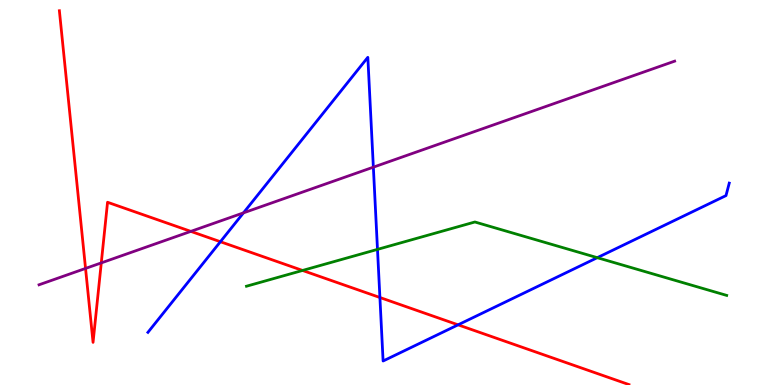[{'lines': ['blue', 'red'], 'intersections': [{'x': 2.84, 'y': 3.72}, {'x': 4.9, 'y': 2.27}, {'x': 5.91, 'y': 1.56}]}, {'lines': ['green', 'red'], 'intersections': [{'x': 3.9, 'y': 2.98}]}, {'lines': ['purple', 'red'], 'intersections': [{'x': 1.1, 'y': 3.03}, {'x': 1.31, 'y': 3.17}, {'x': 2.46, 'y': 3.99}]}, {'lines': ['blue', 'green'], 'intersections': [{'x': 4.87, 'y': 3.52}, {'x': 7.71, 'y': 3.31}]}, {'lines': ['blue', 'purple'], 'intersections': [{'x': 3.14, 'y': 4.47}, {'x': 4.82, 'y': 5.66}]}, {'lines': ['green', 'purple'], 'intersections': []}]